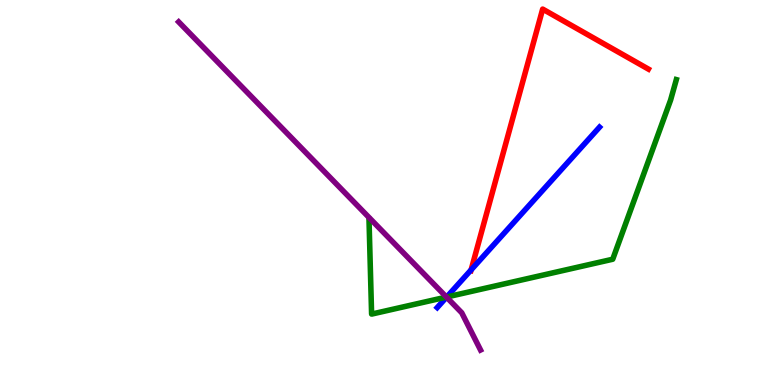[{'lines': ['blue', 'red'], 'intersections': [{'x': 6.08, 'y': 2.99}]}, {'lines': ['green', 'red'], 'intersections': []}, {'lines': ['purple', 'red'], 'intersections': []}, {'lines': ['blue', 'green'], 'intersections': [{'x': 5.76, 'y': 2.29}]}, {'lines': ['blue', 'purple'], 'intersections': [{'x': 5.76, 'y': 2.28}]}, {'lines': ['green', 'purple'], 'intersections': [{'x': 5.76, 'y': 2.28}]}]